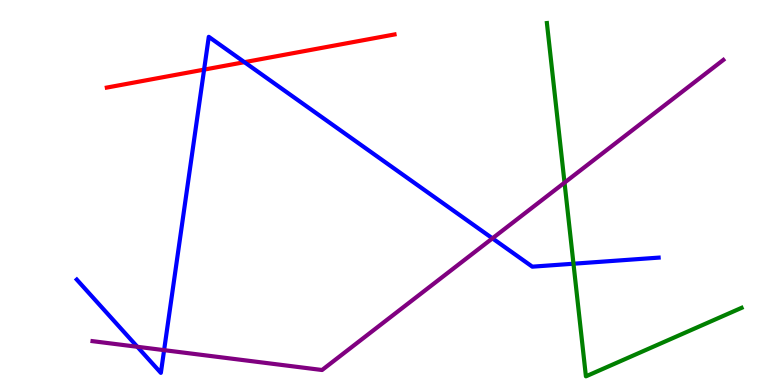[{'lines': ['blue', 'red'], 'intersections': [{'x': 2.63, 'y': 8.19}, {'x': 3.15, 'y': 8.39}]}, {'lines': ['green', 'red'], 'intersections': []}, {'lines': ['purple', 'red'], 'intersections': []}, {'lines': ['blue', 'green'], 'intersections': [{'x': 7.4, 'y': 3.15}]}, {'lines': ['blue', 'purple'], 'intersections': [{'x': 1.77, 'y': 0.992}, {'x': 2.12, 'y': 0.905}, {'x': 6.35, 'y': 3.81}]}, {'lines': ['green', 'purple'], 'intersections': [{'x': 7.28, 'y': 5.26}]}]